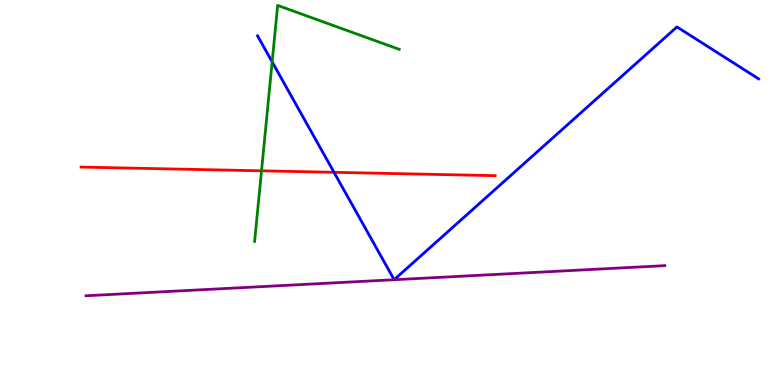[{'lines': ['blue', 'red'], 'intersections': [{'x': 4.31, 'y': 5.52}]}, {'lines': ['green', 'red'], 'intersections': [{'x': 3.37, 'y': 5.56}]}, {'lines': ['purple', 'red'], 'intersections': []}, {'lines': ['blue', 'green'], 'intersections': [{'x': 3.51, 'y': 8.39}]}, {'lines': ['blue', 'purple'], 'intersections': []}, {'lines': ['green', 'purple'], 'intersections': []}]